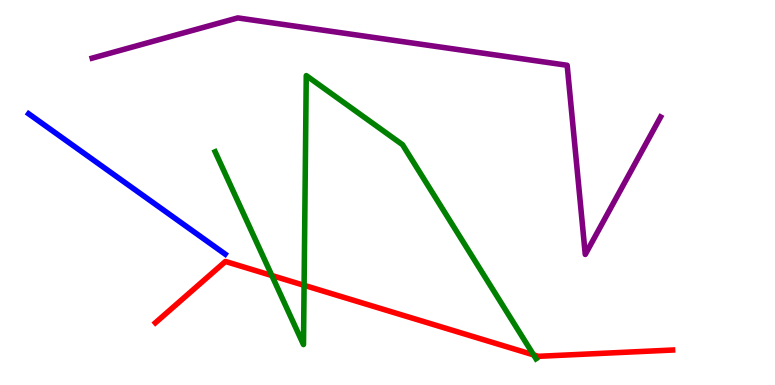[{'lines': ['blue', 'red'], 'intersections': []}, {'lines': ['green', 'red'], 'intersections': [{'x': 3.51, 'y': 2.84}, {'x': 3.92, 'y': 2.59}, {'x': 6.89, 'y': 0.782}]}, {'lines': ['purple', 'red'], 'intersections': []}, {'lines': ['blue', 'green'], 'intersections': []}, {'lines': ['blue', 'purple'], 'intersections': []}, {'lines': ['green', 'purple'], 'intersections': []}]